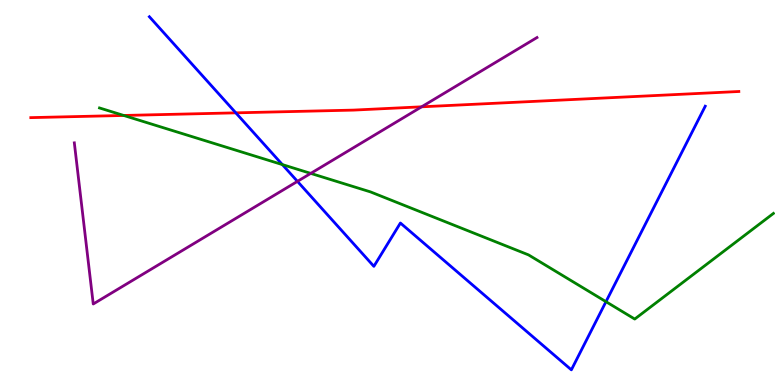[{'lines': ['blue', 'red'], 'intersections': [{'x': 3.04, 'y': 7.07}]}, {'lines': ['green', 'red'], 'intersections': [{'x': 1.6, 'y': 7.0}]}, {'lines': ['purple', 'red'], 'intersections': [{'x': 5.44, 'y': 7.23}]}, {'lines': ['blue', 'green'], 'intersections': [{'x': 3.64, 'y': 5.72}, {'x': 7.82, 'y': 2.16}]}, {'lines': ['blue', 'purple'], 'intersections': [{'x': 3.84, 'y': 5.29}]}, {'lines': ['green', 'purple'], 'intersections': [{'x': 4.01, 'y': 5.5}]}]